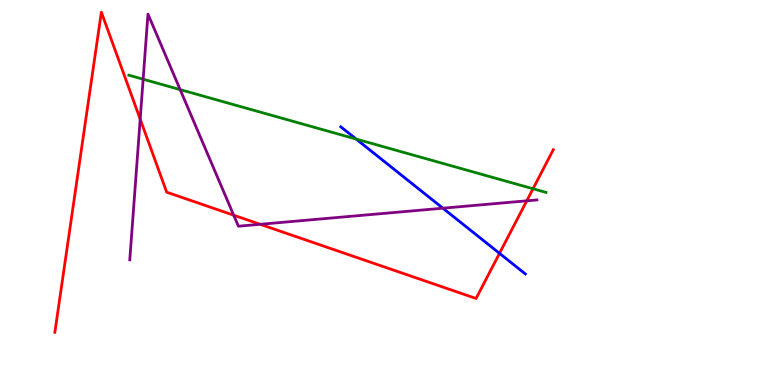[{'lines': ['blue', 'red'], 'intersections': [{'x': 6.45, 'y': 3.42}]}, {'lines': ['green', 'red'], 'intersections': [{'x': 6.88, 'y': 5.1}]}, {'lines': ['purple', 'red'], 'intersections': [{'x': 1.81, 'y': 6.91}, {'x': 3.02, 'y': 4.41}, {'x': 3.36, 'y': 4.17}, {'x': 6.8, 'y': 4.78}]}, {'lines': ['blue', 'green'], 'intersections': [{'x': 4.6, 'y': 6.39}]}, {'lines': ['blue', 'purple'], 'intersections': [{'x': 5.71, 'y': 4.59}]}, {'lines': ['green', 'purple'], 'intersections': [{'x': 1.85, 'y': 7.94}, {'x': 2.32, 'y': 7.67}]}]